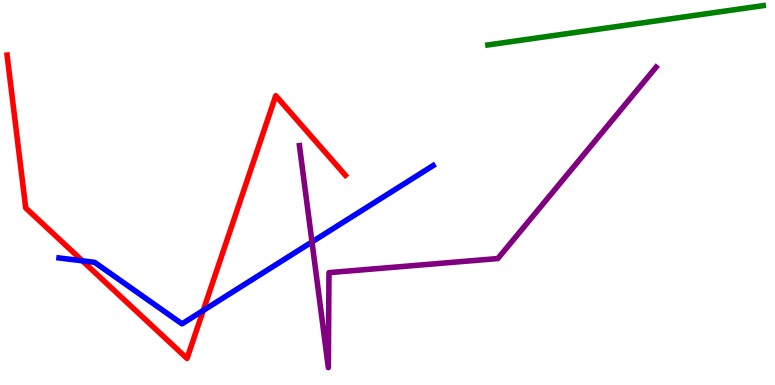[{'lines': ['blue', 'red'], 'intersections': [{'x': 1.06, 'y': 3.23}, {'x': 2.62, 'y': 1.94}]}, {'lines': ['green', 'red'], 'intersections': []}, {'lines': ['purple', 'red'], 'intersections': []}, {'lines': ['blue', 'green'], 'intersections': []}, {'lines': ['blue', 'purple'], 'intersections': [{'x': 4.03, 'y': 3.72}]}, {'lines': ['green', 'purple'], 'intersections': []}]